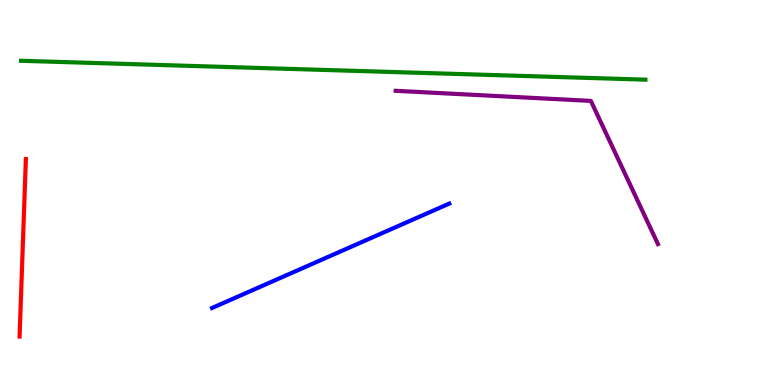[{'lines': ['blue', 'red'], 'intersections': []}, {'lines': ['green', 'red'], 'intersections': []}, {'lines': ['purple', 'red'], 'intersections': []}, {'lines': ['blue', 'green'], 'intersections': []}, {'lines': ['blue', 'purple'], 'intersections': []}, {'lines': ['green', 'purple'], 'intersections': []}]